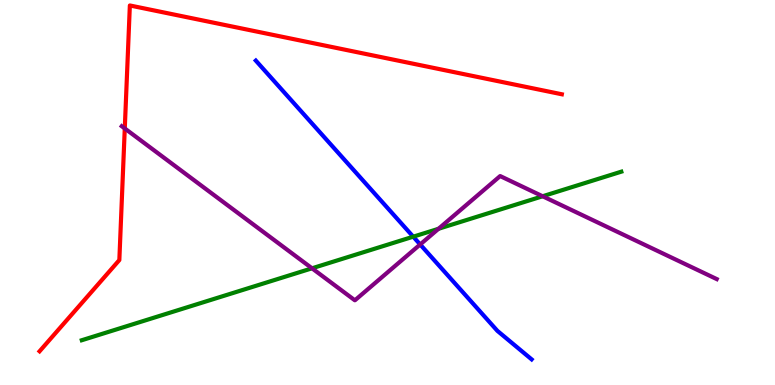[{'lines': ['blue', 'red'], 'intersections': []}, {'lines': ['green', 'red'], 'intersections': []}, {'lines': ['purple', 'red'], 'intersections': [{'x': 1.61, 'y': 6.66}]}, {'lines': ['blue', 'green'], 'intersections': [{'x': 5.33, 'y': 3.85}]}, {'lines': ['blue', 'purple'], 'intersections': [{'x': 5.42, 'y': 3.65}]}, {'lines': ['green', 'purple'], 'intersections': [{'x': 4.03, 'y': 3.03}, {'x': 5.66, 'y': 4.06}, {'x': 7.0, 'y': 4.9}]}]